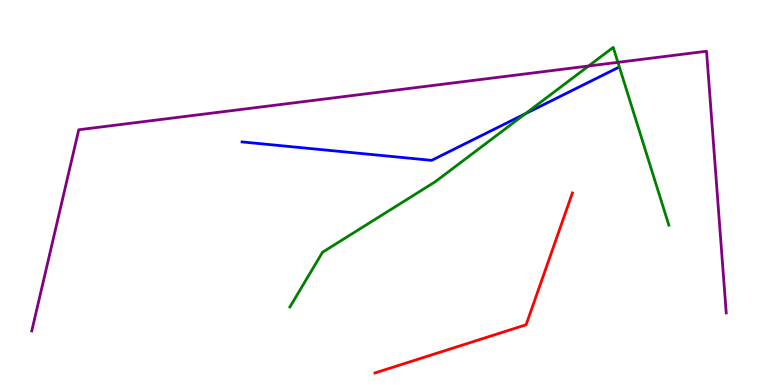[{'lines': ['blue', 'red'], 'intersections': []}, {'lines': ['green', 'red'], 'intersections': []}, {'lines': ['purple', 'red'], 'intersections': []}, {'lines': ['blue', 'green'], 'intersections': [{'x': 6.78, 'y': 7.05}]}, {'lines': ['blue', 'purple'], 'intersections': []}, {'lines': ['green', 'purple'], 'intersections': [{'x': 7.59, 'y': 8.29}, {'x': 7.97, 'y': 8.38}]}]